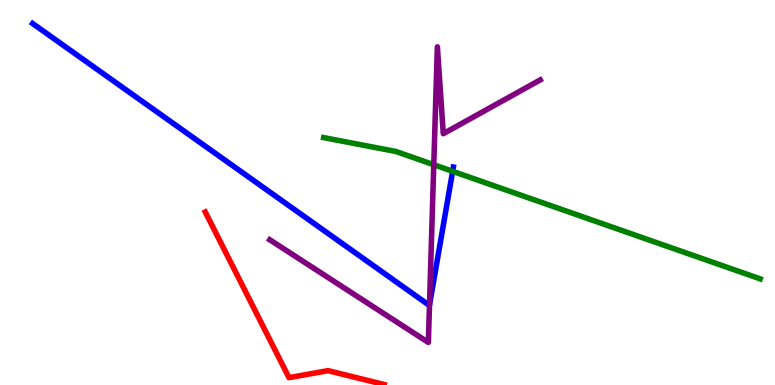[{'lines': ['blue', 'red'], 'intersections': []}, {'lines': ['green', 'red'], 'intersections': []}, {'lines': ['purple', 'red'], 'intersections': []}, {'lines': ['blue', 'green'], 'intersections': [{'x': 5.84, 'y': 5.55}]}, {'lines': ['blue', 'purple'], 'intersections': [{'x': 5.54, 'y': 2.07}]}, {'lines': ['green', 'purple'], 'intersections': [{'x': 5.6, 'y': 5.72}]}]